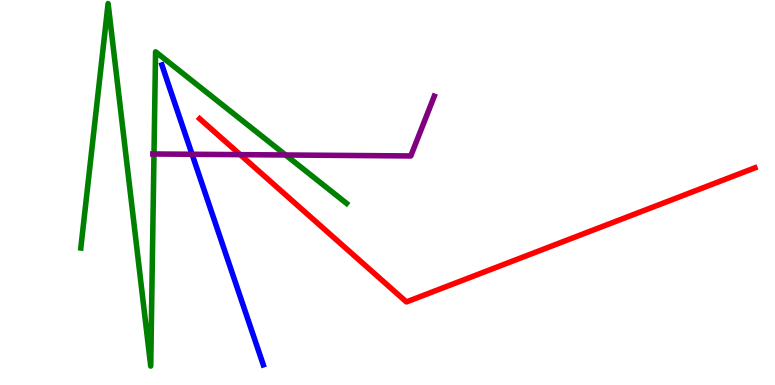[{'lines': ['blue', 'red'], 'intersections': []}, {'lines': ['green', 'red'], 'intersections': []}, {'lines': ['purple', 'red'], 'intersections': [{'x': 3.1, 'y': 5.98}]}, {'lines': ['blue', 'green'], 'intersections': []}, {'lines': ['blue', 'purple'], 'intersections': [{'x': 2.48, 'y': 5.99}]}, {'lines': ['green', 'purple'], 'intersections': [{'x': 1.99, 'y': 6.0}, {'x': 3.69, 'y': 5.97}]}]